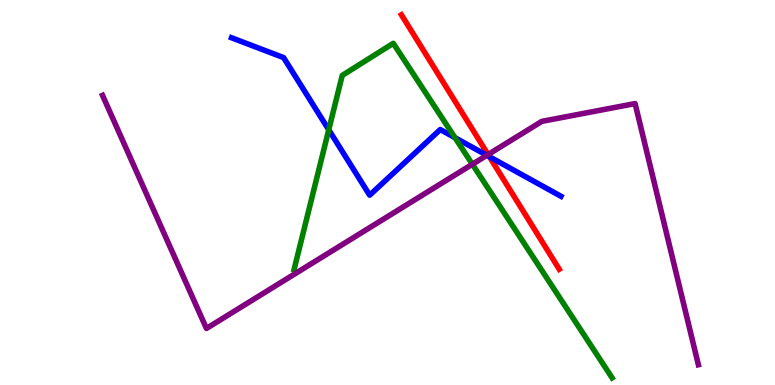[{'lines': ['blue', 'red'], 'intersections': [{'x': 6.32, 'y': 5.93}]}, {'lines': ['green', 'red'], 'intersections': []}, {'lines': ['purple', 'red'], 'intersections': [{'x': 6.3, 'y': 5.99}]}, {'lines': ['blue', 'green'], 'intersections': [{'x': 4.24, 'y': 6.63}, {'x': 5.87, 'y': 6.42}]}, {'lines': ['blue', 'purple'], 'intersections': [{'x': 6.28, 'y': 5.97}]}, {'lines': ['green', 'purple'], 'intersections': [{'x': 6.1, 'y': 5.73}]}]